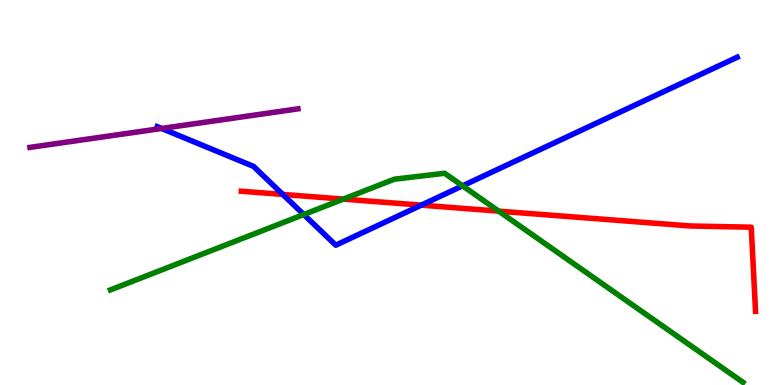[{'lines': ['blue', 'red'], 'intersections': [{'x': 3.65, 'y': 4.95}, {'x': 5.44, 'y': 4.67}]}, {'lines': ['green', 'red'], 'intersections': [{'x': 4.43, 'y': 4.83}, {'x': 6.43, 'y': 4.52}]}, {'lines': ['purple', 'red'], 'intersections': []}, {'lines': ['blue', 'green'], 'intersections': [{'x': 3.92, 'y': 4.43}, {'x': 5.97, 'y': 5.17}]}, {'lines': ['blue', 'purple'], 'intersections': [{'x': 2.09, 'y': 6.66}]}, {'lines': ['green', 'purple'], 'intersections': []}]